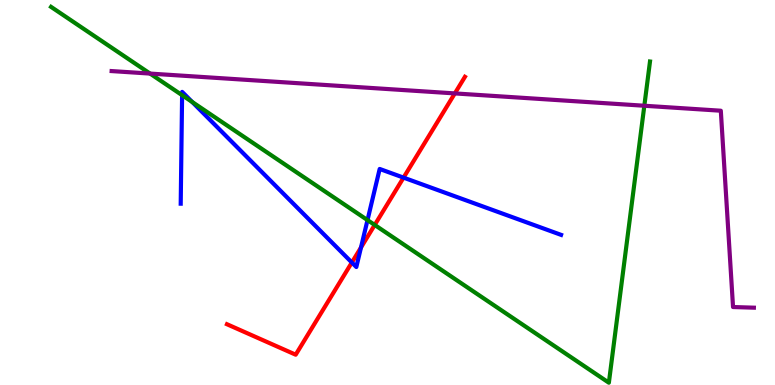[{'lines': ['blue', 'red'], 'intersections': [{'x': 4.54, 'y': 3.18}, {'x': 4.66, 'y': 3.57}, {'x': 5.21, 'y': 5.39}]}, {'lines': ['green', 'red'], 'intersections': [{'x': 4.84, 'y': 4.16}]}, {'lines': ['purple', 'red'], 'intersections': [{'x': 5.87, 'y': 7.57}]}, {'lines': ['blue', 'green'], 'intersections': [{'x': 2.35, 'y': 7.53}, {'x': 2.48, 'y': 7.35}, {'x': 4.74, 'y': 4.28}]}, {'lines': ['blue', 'purple'], 'intersections': []}, {'lines': ['green', 'purple'], 'intersections': [{'x': 1.94, 'y': 8.09}, {'x': 8.31, 'y': 7.25}]}]